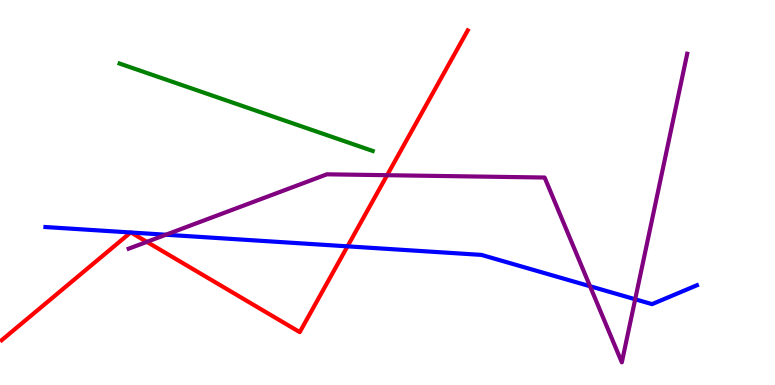[{'lines': ['blue', 'red'], 'intersections': [{'x': 1.69, 'y': 3.96}, {'x': 1.69, 'y': 3.96}, {'x': 4.48, 'y': 3.6}]}, {'lines': ['green', 'red'], 'intersections': []}, {'lines': ['purple', 'red'], 'intersections': [{'x': 1.89, 'y': 3.72}, {'x': 4.99, 'y': 5.45}]}, {'lines': ['blue', 'green'], 'intersections': []}, {'lines': ['blue', 'purple'], 'intersections': [{'x': 2.14, 'y': 3.9}, {'x': 7.61, 'y': 2.57}, {'x': 8.2, 'y': 2.23}]}, {'lines': ['green', 'purple'], 'intersections': []}]